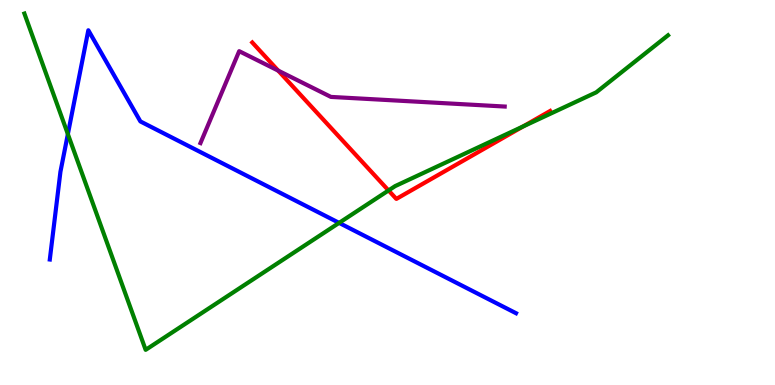[{'lines': ['blue', 'red'], 'intersections': []}, {'lines': ['green', 'red'], 'intersections': [{'x': 5.01, 'y': 5.05}, {'x': 6.75, 'y': 6.72}]}, {'lines': ['purple', 'red'], 'intersections': [{'x': 3.59, 'y': 8.17}]}, {'lines': ['blue', 'green'], 'intersections': [{'x': 0.876, 'y': 6.52}, {'x': 4.38, 'y': 4.21}]}, {'lines': ['blue', 'purple'], 'intersections': []}, {'lines': ['green', 'purple'], 'intersections': []}]